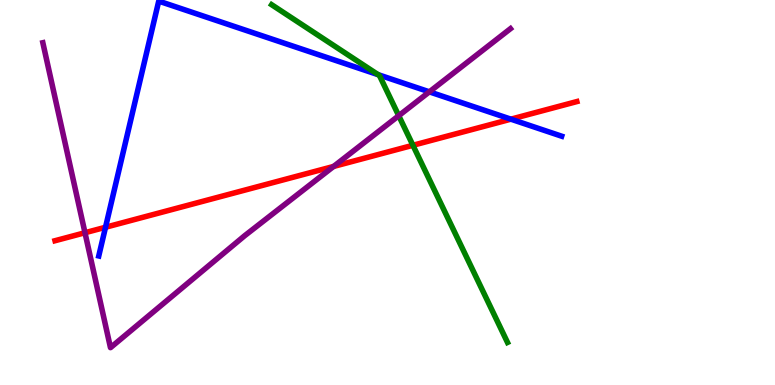[{'lines': ['blue', 'red'], 'intersections': [{'x': 1.36, 'y': 4.1}, {'x': 6.59, 'y': 6.9}]}, {'lines': ['green', 'red'], 'intersections': [{'x': 5.33, 'y': 6.23}]}, {'lines': ['purple', 'red'], 'intersections': [{'x': 1.1, 'y': 3.95}, {'x': 4.3, 'y': 5.68}]}, {'lines': ['blue', 'green'], 'intersections': [{'x': 4.88, 'y': 8.06}]}, {'lines': ['blue', 'purple'], 'intersections': [{'x': 5.54, 'y': 7.61}]}, {'lines': ['green', 'purple'], 'intersections': [{'x': 5.14, 'y': 6.99}]}]